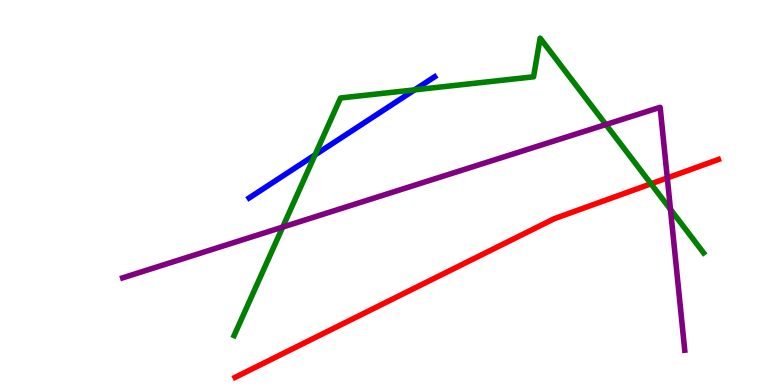[{'lines': ['blue', 'red'], 'intersections': []}, {'lines': ['green', 'red'], 'intersections': [{'x': 8.4, 'y': 5.23}]}, {'lines': ['purple', 'red'], 'intersections': [{'x': 8.61, 'y': 5.38}]}, {'lines': ['blue', 'green'], 'intersections': [{'x': 4.06, 'y': 5.98}, {'x': 5.35, 'y': 7.67}]}, {'lines': ['blue', 'purple'], 'intersections': []}, {'lines': ['green', 'purple'], 'intersections': [{'x': 3.65, 'y': 4.1}, {'x': 7.82, 'y': 6.77}, {'x': 8.65, 'y': 4.56}]}]